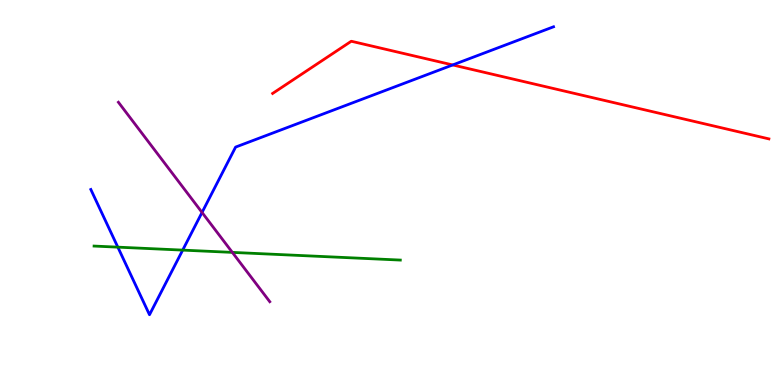[{'lines': ['blue', 'red'], 'intersections': [{'x': 5.84, 'y': 8.31}]}, {'lines': ['green', 'red'], 'intersections': []}, {'lines': ['purple', 'red'], 'intersections': []}, {'lines': ['blue', 'green'], 'intersections': [{'x': 1.52, 'y': 3.58}, {'x': 2.36, 'y': 3.5}]}, {'lines': ['blue', 'purple'], 'intersections': [{'x': 2.61, 'y': 4.48}]}, {'lines': ['green', 'purple'], 'intersections': [{'x': 3.0, 'y': 3.44}]}]